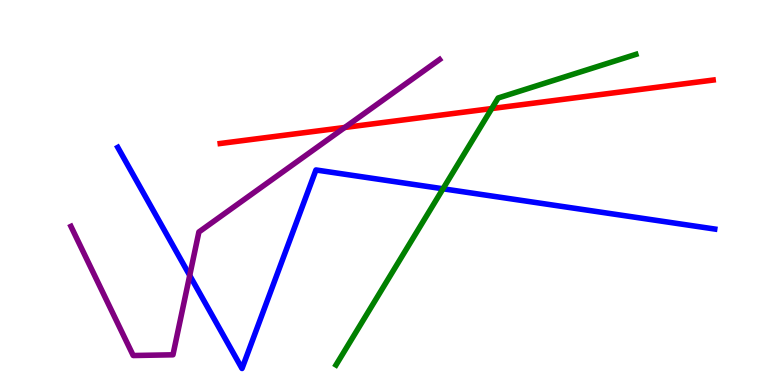[{'lines': ['blue', 'red'], 'intersections': []}, {'lines': ['green', 'red'], 'intersections': [{'x': 6.34, 'y': 7.18}]}, {'lines': ['purple', 'red'], 'intersections': [{'x': 4.45, 'y': 6.69}]}, {'lines': ['blue', 'green'], 'intersections': [{'x': 5.72, 'y': 5.1}]}, {'lines': ['blue', 'purple'], 'intersections': [{'x': 2.45, 'y': 2.85}]}, {'lines': ['green', 'purple'], 'intersections': []}]